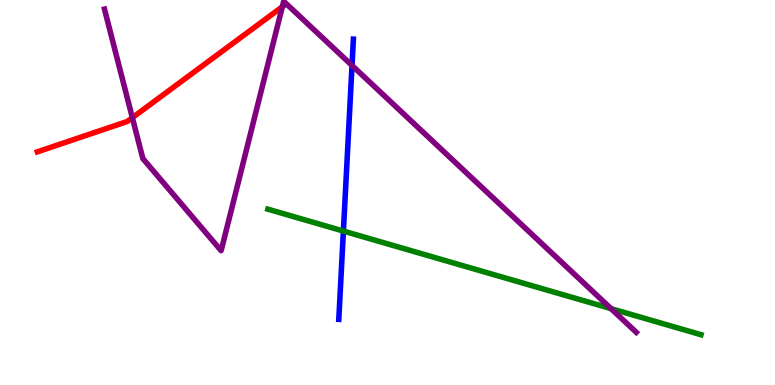[{'lines': ['blue', 'red'], 'intersections': []}, {'lines': ['green', 'red'], 'intersections': []}, {'lines': ['purple', 'red'], 'intersections': [{'x': 1.71, 'y': 6.94}, {'x': 3.64, 'y': 9.82}]}, {'lines': ['blue', 'green'], 'intersections': [{'x': 4.43, 'y': 4.0}]}, {'lines': ['blue', 'purple'], 'intersections': [{'x': 4.54, 'y': 8.3}]}, {'lines': ['green', 'purple'], 'intersections': [{'x': 7.88, 'y': 1.98}]}]